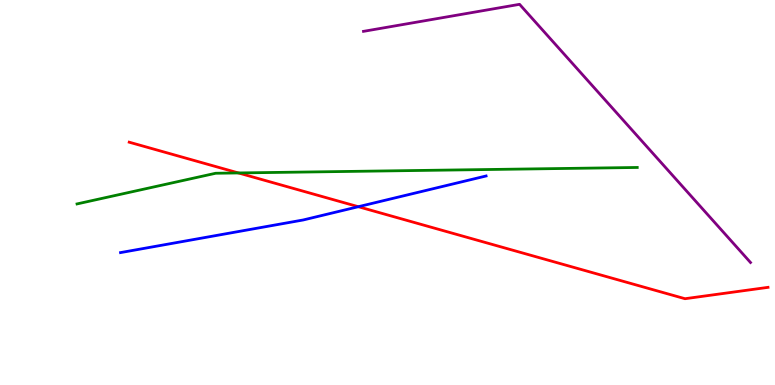[{'lines': ['blue', 'red'], 'intersections': [{'x': 4.62, 'y': 4.63}]}, {'lines': ['green', 'red'], 'intersections': [{'x': 3.08, 'y': 5.51}]}, {'lines': ['purple', 'red'], 'intersections': []}, {'lines': ['blue', 'green'], 'intersections': []}, {'lines': ['blue', 'purple'], 'intersections': []}, {'lines': ['green', 'purple'], 'intersections': []}]